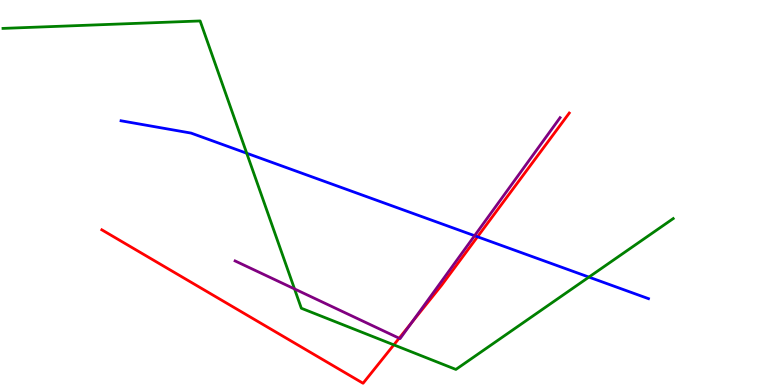[{'lines': ['blue', 'red'], 'intersections': [{'x': 6.16, 'y': 3.85}]}, {'lines': ['green', 'red'], 'intersections': [{'x': 5.08, 'y': 1.04}]}, {'lines': ['purple', 'red'], 'intersections': [{'x': 5.15, 'y': 1.21}, {'x': 5.31, 'y': 1.62}]}, {'lines': ['blue', 'green'], 'intersections': [{'x': 3.18, 'y': 6.02}, {'x': 7.6, 'y': 2.8}]}, {'lines': ['blue', 'purple'], 'intersections': [{'x': 6.12, 'y': 3.88}]}, {'lines': ['green', 'purple'], 'intersections': [{'x': 3.8, 'y': 2.5}]}]